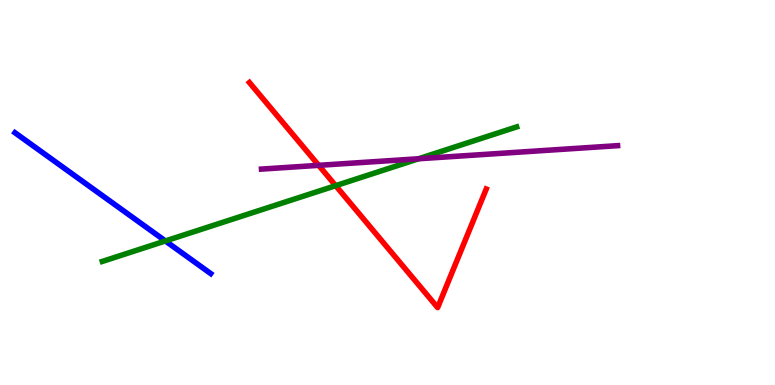[{'lines': ['blue', 'red'], 'intersections': []}, {'lines': ['green', 'red'], 'intersections': [{'x': 4.33, 'y': 5.18}]}, {'lines': ['purple', 'red'], 'intersections': [{'x': 4.11, 'y': 5.71}]}, {'lines': ['blue', 'green'], 'intersections': [{'x': 2.13, 'y': 3.74}]}, {'lines': ['blue', 'purple'], 'intersections': []}, {'lines': ['green', 'purple'], 'intersections': [{'x': 5.4, 'y': 5.88}]}]